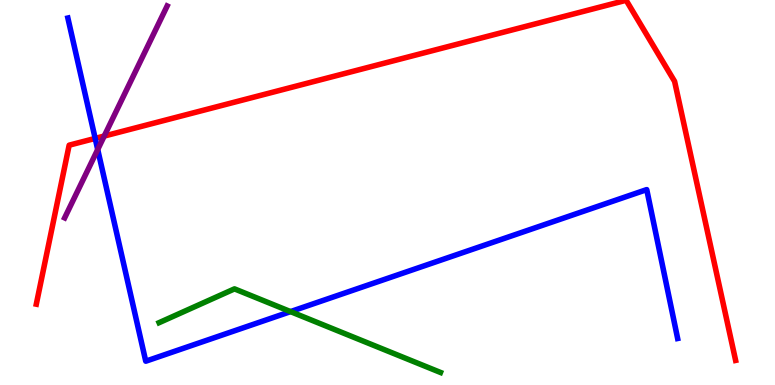[{'lines': ['blue', 'red'], 'intersections': [{'x': 1.23, 'y': 6.41}]}, {'lines': ['green', 'red'], 'intersections': []}, {'lines': ['purple', 'red'], 'intersections': [{'x': 1.34, 'y': 6.47}]}, {'lines': ['blue', 'green'], 'intersections': [{'x': 3.75, 'y': 1.91}]}, {'lines': ['blue', 'purple'], 'intersections': [{'x': 1.26, 'y': 6.12}]}, {'lines': ['green', 'purple'], 'intersections': []}]